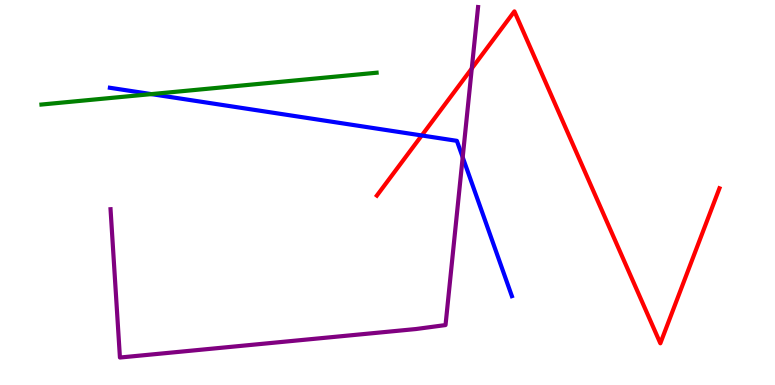[{'lines': ['blue', 'red'], 'intersections': [{'x': 5.44, 'y': 6.48}]}, {'lines': ['green', 'red'], 'intersections': []}, {'lines': ['purple', 'red'], 'intersections': [{'x': 6.09, 'y': 8.22}]}, {'lines': ['blue', 'green'], 'intersections': [{'x': 1.95, 'y': 7.56}]}, {'lines': ['blue', 'purple'], 'intersections': [{'x': 5.97, 'y': 5.92}]}, {'lines': ['green', 'purple'], 'intersections': []}]